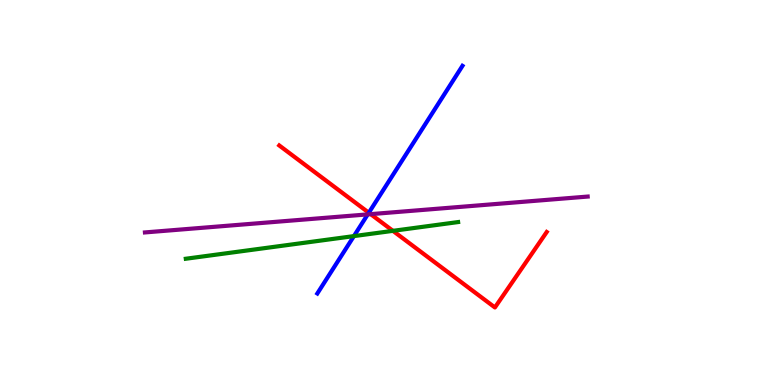[{'lines': ['blue', 'red'], 'intersections': [{'x': 4.76, 'y': 4.47}]}, {'lines': ['green', 'red'], 'intersections': [{'x': 5.07, 'y': 4.0}]}, {'lines': ['purple', 'red'], 'intersections': [{'x': 4.78, 'y': 4.44}]}, {'lines': ['blue', 'green'], 'intersections': [{'x': 4.57, 'y': 3.87}]}, {'lines': ['blue', 'purple'], 'intersections': [{'x': 4.75, 'y': 4.43}]}, {'lines': ['green', 'purple'], 'intersections': []}]